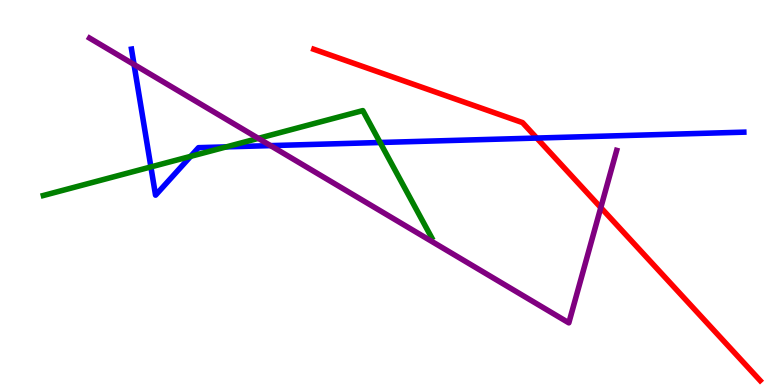[{'lines': ['blue', 'red'], 'intersections': [{'x': 6.93, 'y': 6.41}]}, {'lines': ['green', 'red'], 'intersections': []}, {'lines': ['purple', 'red'], 'intersections': [{'x': 7.75, 'y': 4.61}]}, {'lines': ['blue', 'green'], 'intersections': [{'x': 1.95, 'y': 5.66}, {'x': 2.46, 'y': 5.94}, {'x': 2.92, 'y': 6.18}, {'x': 4.9, 'y': 6.3}]}, {'lines': ['blue', 'purple'], 'intersections': [{'x': 1.73, 'y': 8.32}, {'x': 3.49, 'y': 6.22}]}, {'lines': ['green', 'purple'], 'intersections': [{'x': 3.33, 'y': 6.41}]}]